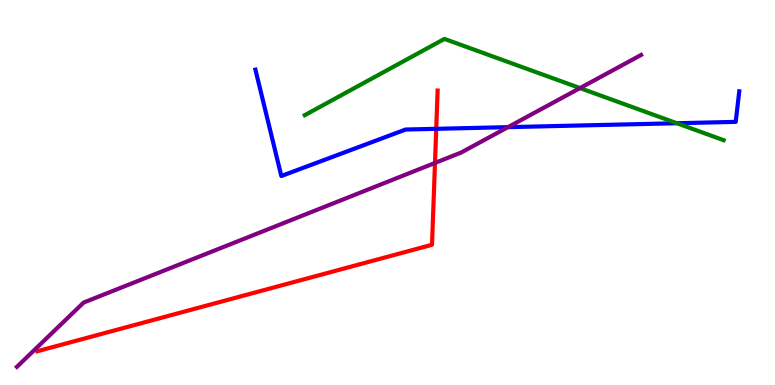[{'lines': ['blue', 'red'], 'intersections': [{'x': 5.63, 'y': 6.65}]}, {'lines': ['green', 'red'], 'intersections': []}, {'lines': ['purple', 'red'], 'intersections': [{'x': 5.61, 'y': 5.77}]}, {'lines': ['blue', 'green'], 'intersections': [{'x': 8.73, 'y': 6.8}]}, {'lines': ['blue', 'purple'], 'intersections': [{'x': 6.55, 'y': 6.7}]}, {'lines': ['green', 'purple'], 'intersections': [{'x': 7.48, 'y': 7.71}]}]